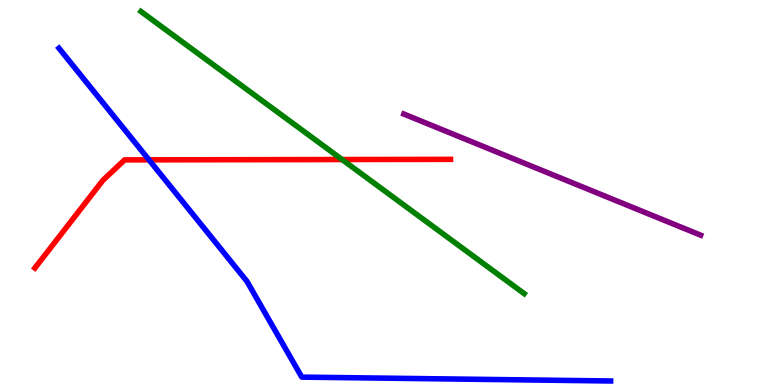[{'lines': ['blue', 'red'], 'intersections': [{'x': 1.92, 'y': 5.85}]}, {'lines': ['green', 'red'], 'intersections': [{'x': 4.41, 'y': 5.86}]}, {'lines': ['purple', 'red'], 'intersections': []}, {'lines': ['blue', 'green'], 'intersections': []}, {'lines': ['blue', 'purple'], 'intersections': []}, {'lines': ['green', 'purple'], 'intersections': []}]